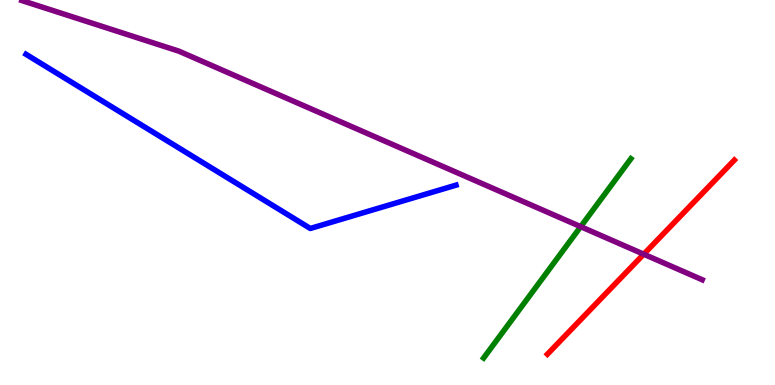[{'lines': ['blue', 'red'], 'intersections': []}, {'lines': ['green', 'red'], 'intersections': []}, {'lines': ['purple', 'red'], 'intersections': [{'x': 8.31, 'y': 3.4}]}, {'lines': ['blue', 'green'], 'intersections': []}, {'lines': ['blue', 'purple'], 'intersections': []}, {'lines': ['green', 'purple'], 'intersections': [{'x': 7.49, 'y': 4.11}]}]